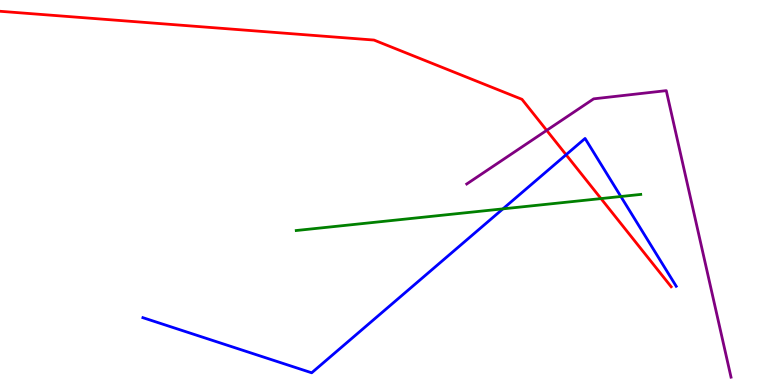[{'lines': ['blue', 'red'], 'intersections': [{'x': 7.3, 'y': 5.98}]}, {'lines': ['green', 'red'], 'intersections': [{'x': 7.75, 'y': 4.84}]}, {'lines': ['purple', 'red'], 'intersections': [{'x': 7.05, 'y': 6.61}]}, {'lines': ['blue', 'green'], 'intersections': [{'x': 6.49, 'y': 4.58}, {'x': 8.01, 'y': 4.9}]}, {'lines': ['blue', 'purple'], 'intersections': []}, {'lines': ['green', 'purple'], 'intersections': []}]